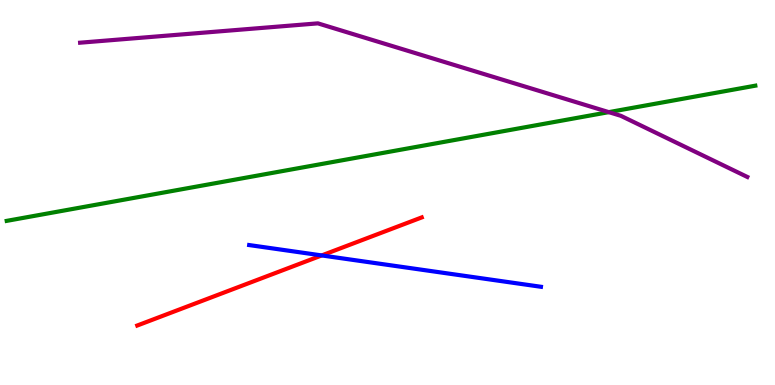[{'lines': ['blue', 'red'], 'intersections': [{'x': 4.15, 'y': 3.37}]}, {'lines': ['green', 'red'], 'intersections': []}, {'lines': ['purple', 'red'], 'intersections': []}, {'lines': ['blue', 'green'], 'intersections': []}, {'lines': ['blue', 'purple'], 'intersections': []}, {'lines': ['green', 'purple'], 'intersections': [{'x': 7.86, 'y': 7.09}]}]